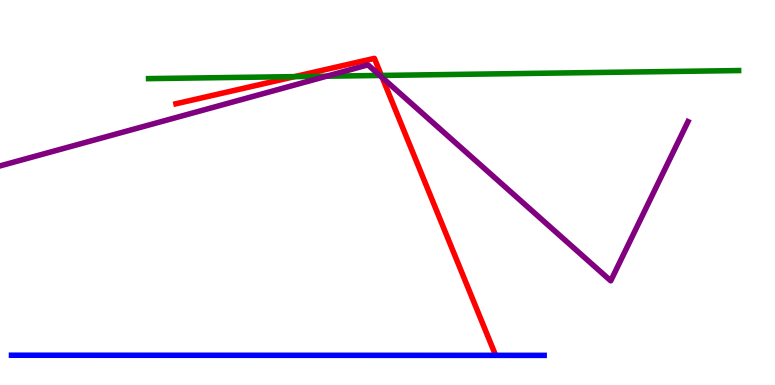[{'lines': ['blue', 'red'], 'intersections': []}, {'lines': ['green', 'red'], 'intersections': [{'x': 3.8, 'y': 8.01}, {'x': 4.92, 'y': 8.04}]}, {'lines': ['purple', 'red'], 'intersections': [{'x': 4.93, 'y': 7.98}]}, {'lines': ['blue', 'green'], 'intersections': []}, {'lines': ['blue', 'purple'], 'intersections': []}, {'lines': ['green', 'purple'], 'intersections': [{'x': 4.22, 'y': 8.02}, {'x': 4.9, 'y': 8.04}]}]